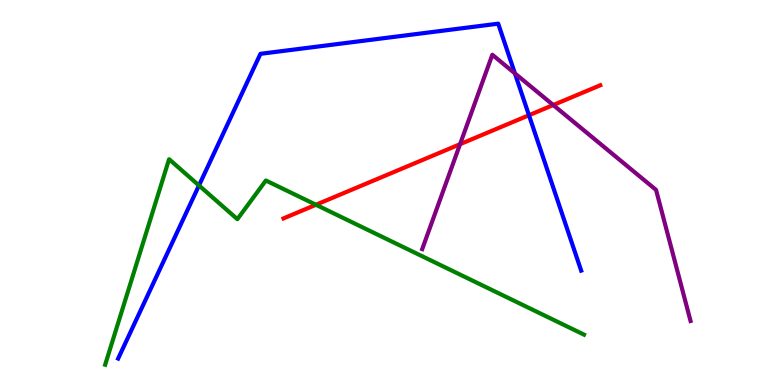[{'lines': ['blue', 'red'], 'intersections': [{'x': 6.83, 'y': 7.01}]}, {'lines': ['green', 'red'], 'intersections': [{'x': 4.08, 'y': 4.68}]}, {'lines': ['purple', 'red'], 'intersections': [{'x': 5.94, 'y': 6.25}, {'x': 7.14, 'y': 7.27}]}, {'lines': ['blue', 'green'], 'intersections': [{'x': 2.57, 'y': 5.18}]}, {'lines': ['blue', 'purple'], 'intersections': [{'x': 6.64, 'y': 8.09}]}, {'lines': ['green', 'purple'], 'intersections': []}]